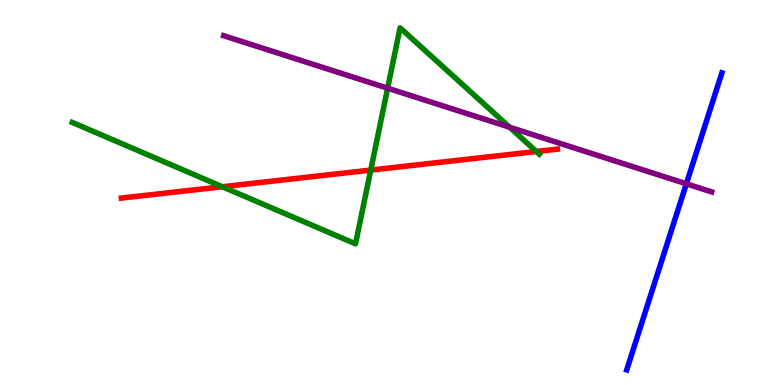[{'lines': ['blue', 'red'], 'intersections': []}, {'lines': ['green', 'red'], 'intersections': [{'x': 2.87, 'y': 5.15}, {'x': 4.78, 'y': 5.58}, {'x': 6.92, 'y': 6.06}]}, {'lines': ['purple', 'red'], 'intersections': []}, {'lines': ['blue', 'green'], 'intersections': []}, {'lines': ['blue', 'purple'], 'intersections': [{'x': 8.86, 'y': 5.23}]}, {'lines': ['green', 'purple'], 'intersections': [{'x': 5.0, 'y': 7.71}, {'x': 6.58, 'y': 6.7}]}]